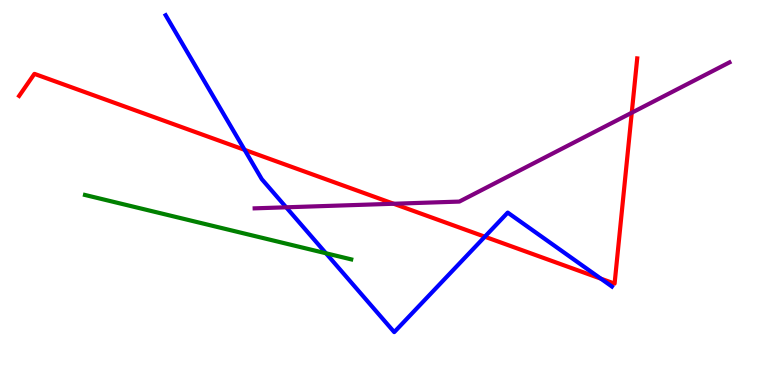[{'lines': ['blue', 'red'], 'intersections': [{'x': 3.16, 'y': 6.11}, {'x': 6.26, 'y': 3.85}, {'x': 7.75, 'y': 2.76}]}, {'lines': ['green', 'red'], 'intersections': []}, {'lines': ['purple', 'red'], 'intersections': [{'x': 5.08, 'y': 4.71}, {'x': 8.15, 'y': 7.07}]}, {'lines': ['blue', 'green'], 'intersections': [{'x': 4.21, 'y': 3.42}]}, {'lines': ['blue', 'purple'], 'intersections': [{'x': 3.69, 'y': 4.62}]}, {'lines': ['green', 'purple'], 'intersections': []}]